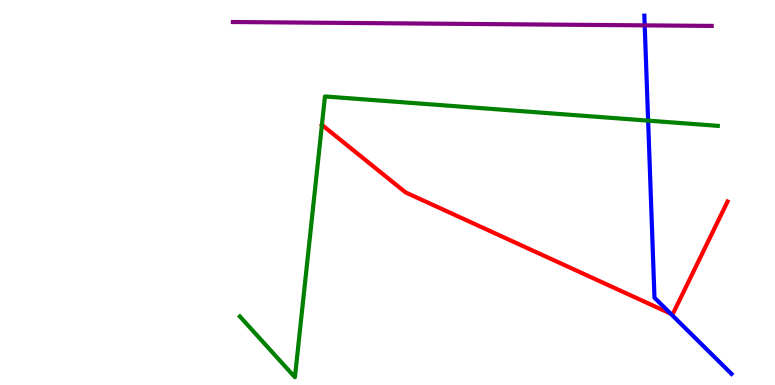[{'lines': ['blue', 'red'], 'intersections': [{'x': 8.65, 'y': 1.85}]}, {'lines': ['green', 'red'], 'intersections': [{'x': 4.15, 'y': 6.76}]}, {'lines': ['purple', 'red'], 'intersections': []}, {'lines': ['blue', 'green'], 'intersections': [{'x': 8.36, 'y': 6.87}]}, {'lines': ['blue', 'purple'], 'intersections': [{'x': 8.32, 'y': 9.34}]}, {'lines': ['green', 'purple'], 'intersections': []}]